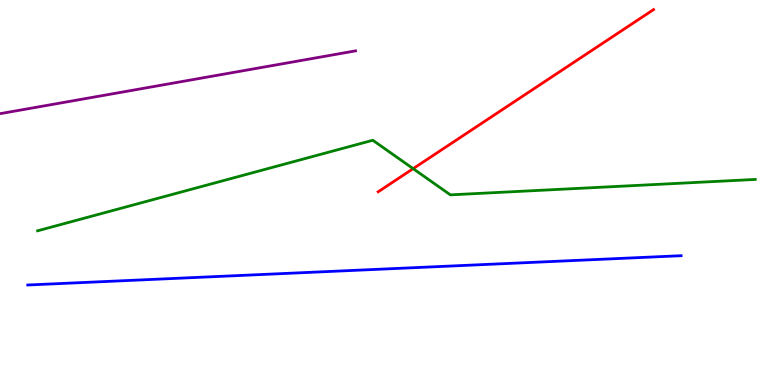[{'lines': ['blue', 'red'], 'intersections': []}, {'lines': ['green', 'red'], 'intersections': [{'x': 5.33, 'y': 5.62}]}, {'lines': ['purple', 'red'], 'intersections': []}, {'lines': ['blue', 'green'], 'intersections': []}, {'lines': ['blue', 'purple'], 'intersections': []}, {'lines': ['green', 'purple'], 'intersections': []}]